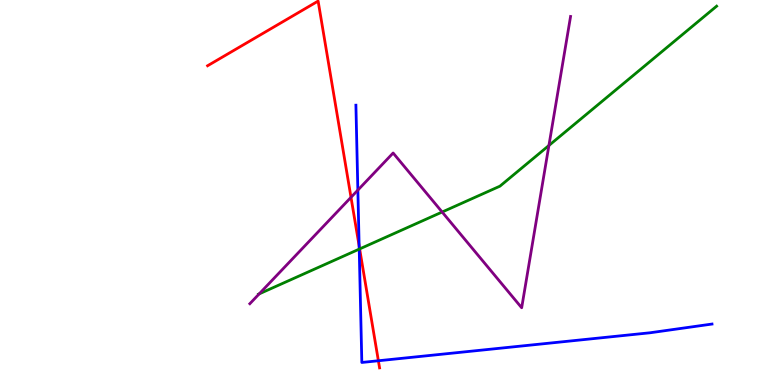[{'lines': ['blue', 'red'], 'intersections': [{'x': 4.63, 'y': 3.61}, {'x': 4.88, 'y': 0.63}]}, {'lines': ['green', 'red'], 'intersections': [{'x': 4.64, 'y': 3.53}]}, {'lines': ['purple', 'red'], 'intersections': [{'x': 4.53, 'y': 4.87}]}, {'lines': ['blue', 'green'], 'intersections': [{'x': 4.64, 'y': 3.53}]}, {'lines': ['blue', 'purple'], 'intersections': [{'x': 4.62, 'y': 5.06}]}, {'lines': ['green', 'purple'], 'intersections': [{'x': 3.34, 'y': 2.37}, {'x': 5.71, 'y': 4.49}, {'x': 7.08, 'y': 6.22}]}]